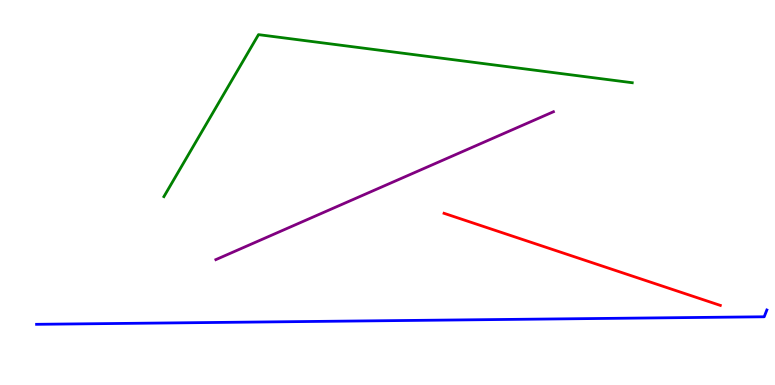[{'lines': ['blue', 'red'], 'intersections': []}, {'lines': ['green', 'red'], 'intersections': []}, {'lines': ['purple', 'red'], 'intersections': []}, {'lines': ['blue', 'green'], 'intersections': []}, {'lines': ['blue', 'purple'], 'intersections': []}, {'lines': ['green', 'purple'], 'intersections': []}]